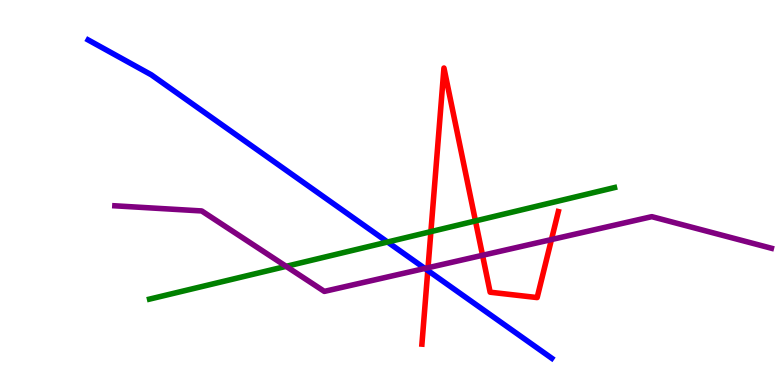[{'lines': ['blue', 'red'], 'intersections': [{'x': 5.52, 'y': 2.97}]}, {'lines': ['green', 'red'], 'intersections': [{'x': 5.56, 'y': 3.98}, {'x': 6.13, 'y': 4.26}]}, {'lines': ['purple', 'red'], 'intersections': [{'x': 5.52, 'y': 3.05}, {'x': 6.23, 'y': 3.37}, {'x': 7.12, 'y': 3.78}]}, {'lines': ['blue', 'green'], 'intersections': [{'x': 5.0, 'y': 3.71}]}, {'lines': ['blue', 'purple'], 'intersections': [{'x': 5.48, 'y': 3.03}]}, {'lines': ['green', 'purple'], 'intersections': [{'x': 3.69, 'y': 3.08}]}]